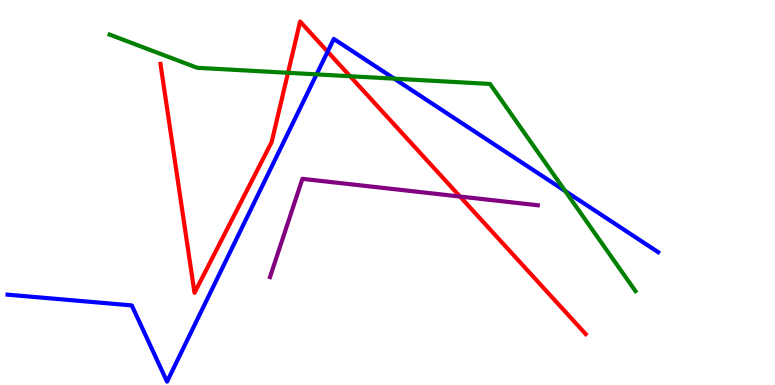[{'lines': ['blue', 'red'], 'intersections': [{'x': 4.23, 'y': 8.66}]}, {'lines': ['green', 'red'], 'intersections': [{'x': 3.72, 'y': 8.11}, {'x': 4.52, 'y': 8.02}]}, {'lines': ['purple', 'red'], 'intersections': [{'x': 5.94, 'y': 4.9}]}, {'lines': ['blue', 'green'], 'intersections': [{'x': 4.08, 'y': 8.07}, {'x': 5.09, 'y': 7.96}, {'x': 7.29, 'y': 5.04}]}, {'lines': ['blue', 'purple'], 'intersections': []}, {'lines': ['green', 'purple'], 'intersections': []}]